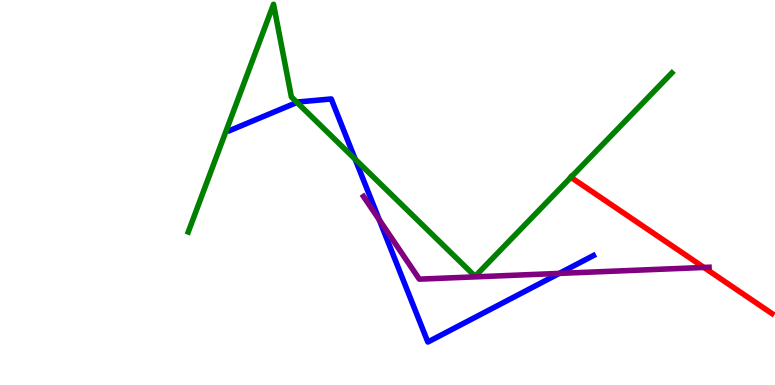[{'lines': ['blue', 'red'], 'intersections': []}, {'lines': ['green', 'red'], 'intersections': [{'x': 7.37, 'y': 5.39}]}, {'lines': ['purple', 'red'], 'intersections': [{'x': 9.08, 'y': 3.05}]}, {'lines': ['blue', 'green'], 'intersections': [{'x': 3.83, 'y': 7.34}, {'x': 4.58, 'y': 5.86}]}, {'lines': ['blue', 'purple'], 'intersections': [{'x': 4.89, 'y': 4.29}, {'x': 7.22, 'y': 2.9}]}, {'lines': ['green', 'purple'], 'intersections': []}]